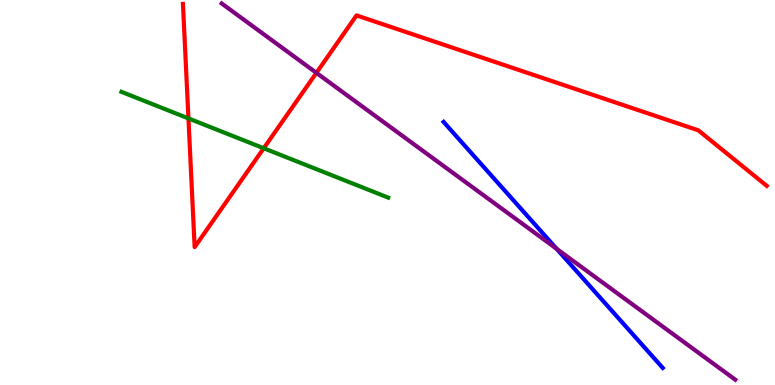[{'lines': ['blue', 'red'], 'intersections': []}, {'lines': ['green', 'red'], 'intersections': [{'x': 2.43, 'y': 6.92}, {'x': 3.4, 'y': 6.15}]}, {'lines': ['purple', 'red'], 'intersections': [{'x': 4.08, 'y': 8.11}]}, {'lines': ['blue', 'green'], 'intersections': []}, {'lines': ['blue', 'purple'], 'intersections': [{'x': 7.18, 'y': 3.54}]}, {'lines': ['green', 'purple'], 'intersections': []}]